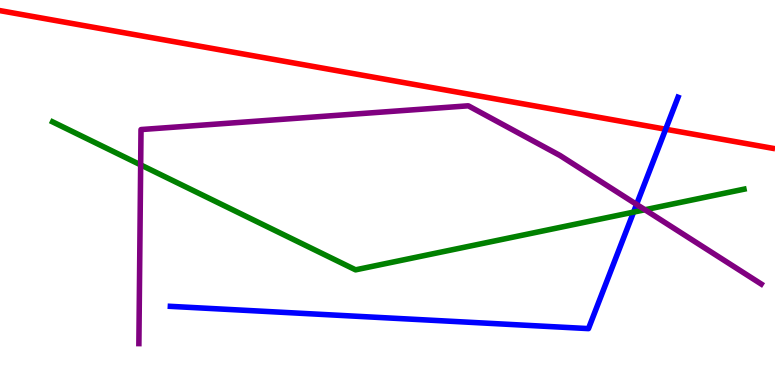[{'lines': ['blue', 'red'], 'intersections': [{'x': 8.59, 'y': 6.64}]}, {'lines': ['green', 'red'], 'intersections': []}, {'lines': ['purple', 'red'], 'intersections': []}, {'lines': ['blue', 'green'], 'intersections': [{'x': 8.18, 'y': 4.49}]}, {'lines': ['blue', 'purple'], 'intersections': [{'x': 8.21, 'y': 4.69}]}, {'lines': ['green', 'purple'], 'intersections': [{'x': 1.81, 'y': 5.72}, {'x': 8.32, 'y': 4.55}]}]